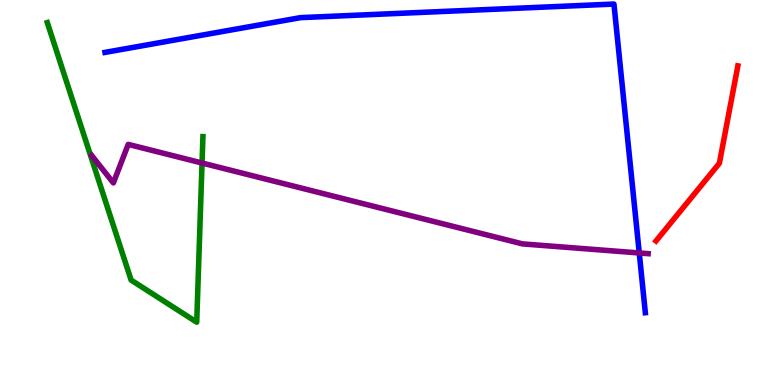[{'lines': ['blue', 'red'], 'intersections': []}, {'lines': ['green', 'red'], 'intersections': []}, {'lines': ['purple', 'red'], 'intersections': []}, {'lines': ['blue', 'green'], 'intersections': []}, {'lines': ['blue', 'purple'], 'intersections': [{'x': 8.25, 'y': 3.43}]}, {'lines': ['green', 'purple'], 'intersections': [{'x': 2.61, 'y': 5.77}]}]